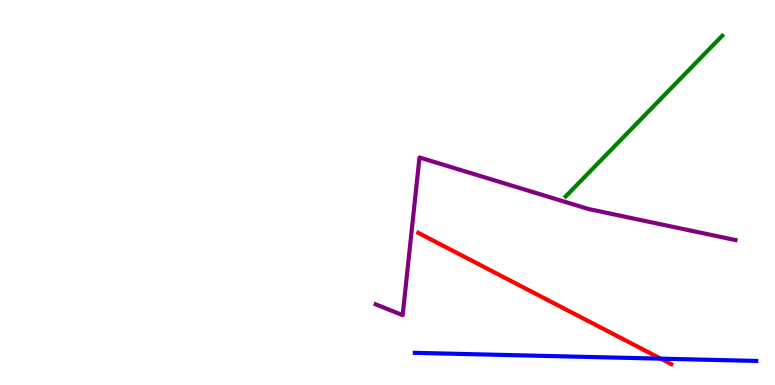[{'lines': ['blue', 'red'], 'intersections': [{'x': 8.53, 'y': 0.684}]}, {'lines': ['green', 'red'], 'intersections': []}, {'lines': ['purple', 'red'], 'intersections': []}, {'lines': ['blue', 'green'], 'intersections': []}, {'lines': ['blue', 'purple'], 'intersections': []}, {'lines': ['green', 'purple'], 'intersections': []}]